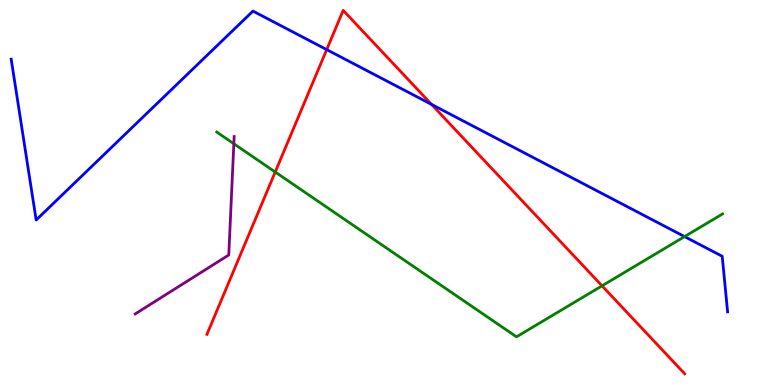[{'lines': ['blue', 'red'], 'intersections': [{'x': 4.22, 'y': 8.71}, {'x': 5.57, 'y': 7.29}]}, {'lines': ['green', 'red'], 'intersections': [{'x': 3.55, 'y': 5.53}, {'x': 7.77, 'y': 2.58}]}, {'lines': ['purple', 'red'], 'intersections': []}, {'lines': ['blue', 'green'], 'intersections': [{'x': 8.83, 'y': 3.85}]}, {'lines': ['blue', 'purple'], 'intersections': []}, {'lines': ['green', 'purple'], 'intersections': [{'x': 3.02, 'y': 6.27}]}]